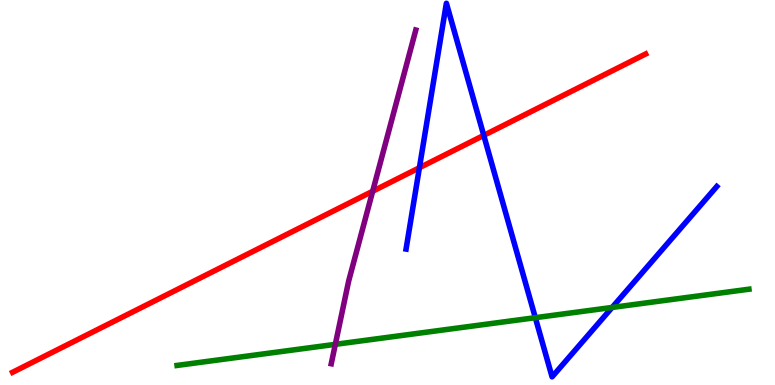[{'lines': ['blue', 'red'], 'intersections': [{'x': 5.41, 'y': 5.64}, {'x': 6.24, 'y': 6.48}]}, {'lines': ['green', 'red'], 'intersections': []}, {'lines': ['purple', 'red'], 'intersections': [{'x': 4.81, 'y': 5.03}]}, {'lines': ['blue', 'green'], 'intersections': [{'x': 6.91, 'y': 1.75}, {'x': 7.9, 'y': 2.01}]}, {'lines': ['blue', 'purple'], 'intersections': []}, {'lines': ['green', 'purple'], 'intersections': [{'x': 4.33, 'y': 1.06}]}]